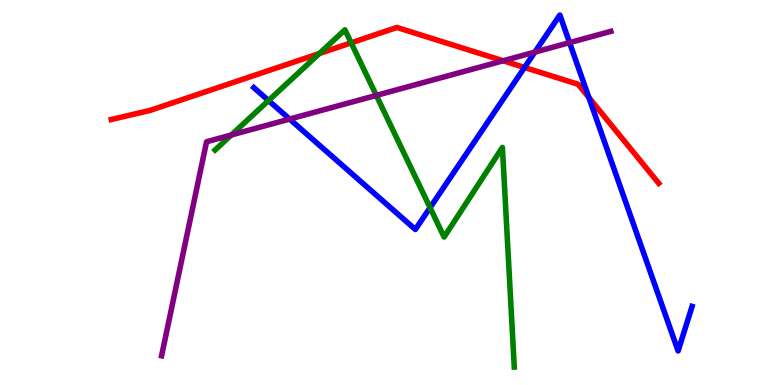[{'lines': ['blue', 'red'], 'intersections': [{'x': 6.77, 'y': 8.25}, {'x': 7.6, 'y': 7.47}]}, {'lines': ['green', 'red'], 'intersections': [{'x': 4.12, 'y': 8.61}, {'x': 4.53, 'y': 8.89}]}, {'lines': ['purple', 'red'], 'intersections': [{'x': 6.49, 'y': 8.42}]}, {'lines': ['blue', 'green'], 'intersections': [{'x': 3.46, 'y': 7.39}, {'x': 5.55, 'y': 4.61}]}, {'lines': ['blue', 'purple'], 'intersections': [{'x': 3.74, 'y': 6.91}, {'x': 6.9, 'y': 8.65}, {'x': 7.35, 'y': 8.89}]}, {'lines': ['green', 'purple'], 'intersections': [{'x': 2.98, 'y': 6.49}, {'x': 4.86, 'y': 7.52}]}]